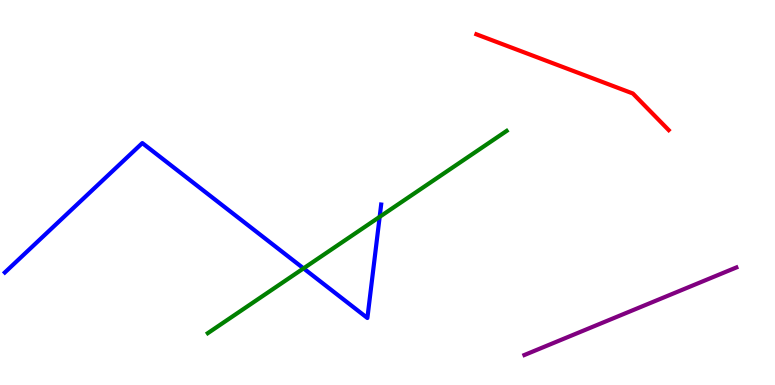[{'lines': ['blue', 'red'], 'intersections': []}, {'lines': ['green', 'red'], 'intersections': []}, {'lines': ['purple', 'red'], 'intersections': []}, {'lines': ['blue', 'green'], 'intersections': [{'x': 3.92, 'y': 3.03}, {'x': 4.9, 'y': 4.37}]}, {'lines': ['blue', 'purple'], 'intersections': []}, {'lines': ['green', 'purple'], 'intersections': []}]